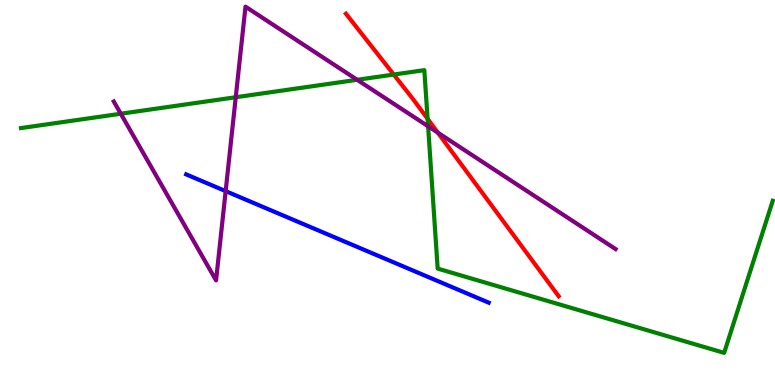[{'lines': ['blue', 'red'], 'intersections': []}, {'lines': ['green', 'red'], 'intersections': [{'x': 5.08, 'y': 8.06}, {'x': 5.52, 'y': 6.91}]}, {'lines': ['purple', 'red'], 'intersections': [{'x': 5.65, 'y': 6.56}]}, {'lines': ['blue', 'green'], 'intersections': []}, {'lines': ['blue', 'purple'], 'intersections': [{'x': 2.91, 'y': 5.04}]}, {'lines': ['green', 'purple'], 'intersections': [{'x': 1.56, 'y': 7.05}, {'x': 3.04, 'y': 7.47}, {'x': 4.61, 'y': 7.93}, {'x': 5.52, 'y': 6.72}]}]